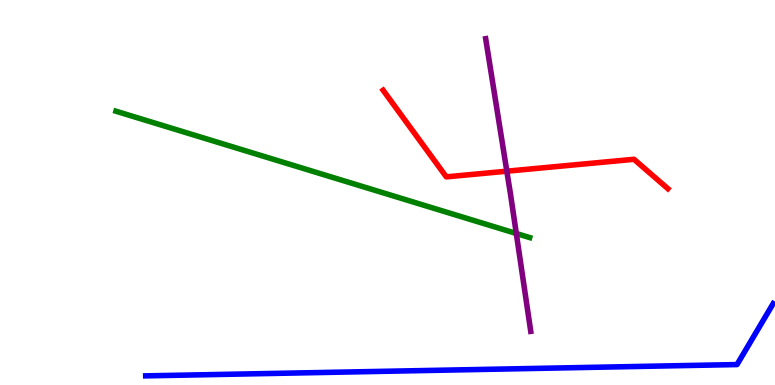[{'lines': ['blue', 'red'], 'intersections': []}, {'lines': ['green', 'red'], 'intersections': []}, {'lines': ['purple', 'red'], 'intersections': [{'x': 6.54, 'y': 5.55}]}, {'lines': ['blue', 'green'], 'intersections': []}, {'lines': ['blue', 'purple'], 'intersections': []}, {'lines': ['green', 'purple'], 'intersections': [{'x': 6.66, 'y': 3.94}]}]